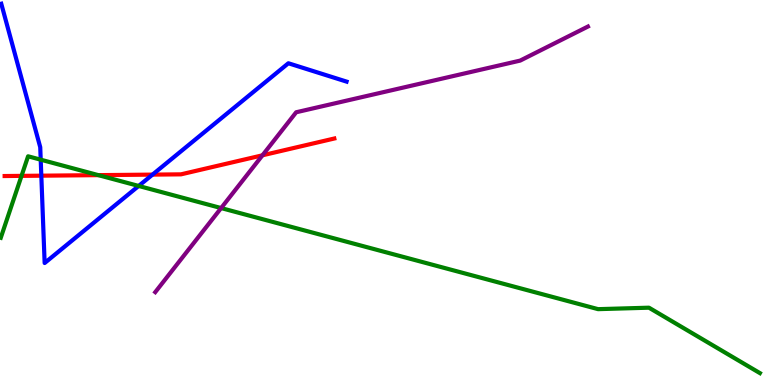[{'lines': ['blue', 'red'], 'intersections': [{'x': 0.533, 'y': 5.44}, {'x': 1.97, 'y': 5.46}]}, {'lines': ['green', 'red'], 'intersections': [{'x': 0.278, 'y': 5.43}, {'x': 1.27, 'y': 5.45}]}, {'lines': ['purple', 'red'], 'intersections': [{'x': 3.39, 'y': 5.97}]}, {'lines': ['blue', 'green'], 'intersections': [{'x': 0.525, 'y': 5.85}, {'x': 1.79, 'y': 5.17}]}, {'lines': ['blue', 'purple'], 'intersections': []}, {'lines': ['green', 'purple'], 'intersections': [{'x': 2.85, 'y': 4.6}]}]